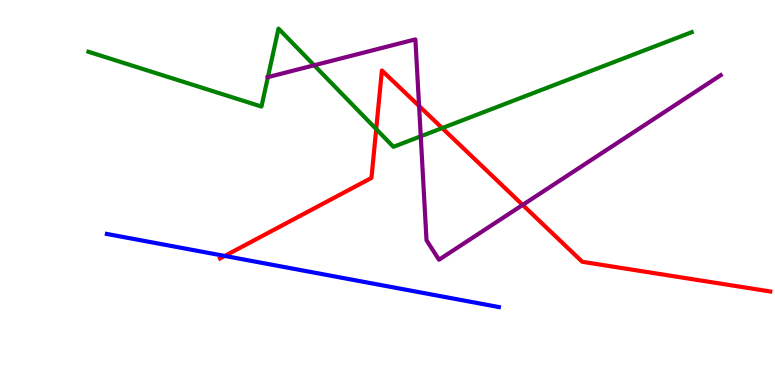[{'lines': ['blue', 'red'], 'intersections': [{'x': 2.9, 'y': 3.35}]}, {'lines': ['green', 'red'], 'intersections': [{'x': 4.85, 'y': 6.65}, {'x': 5.71, 'y': 6.67}]}, {'lines': ['purple', 'red'], 'intersections': [{'x': 5.41, 'y': 7.25}, {'x': 6.74, 'y': 4.68}]}, {'lines': ['blue', 'green'], 'intersections': []}, {'lines': ['blue', 'purple'], 'intersections': []}, {'lines': ['green', 'purple'], 'intersections': [{'x': 3.46, 'y': 8.0}, {'x': 4.05, 'y': 8.3}, {'x': 5.43, 'y': 6.46}]}]